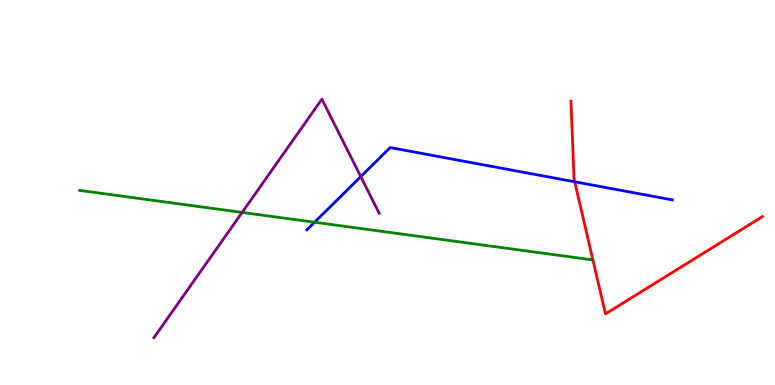[{'lines': ['blue', 'red'], 'intersections': [{'x': 7.42, 'y': 5.28}]}, {'lines': ['green', 'red'], 'intersections': []}, {'lines': ['purple', 'red'], 'intersections': []}, {'lines': ['blue', 'green'], 'intersections': [{'x': 4.06, 'y': 4.23}]}, {'lines': ['blue', 'purple'], 'intersections': [{'x': 4.66, 'y': 5.41}]}, {'lines': ['green', 'purple'], 'intersections': [{'x': 3.12, 'y': 4.48}]}]